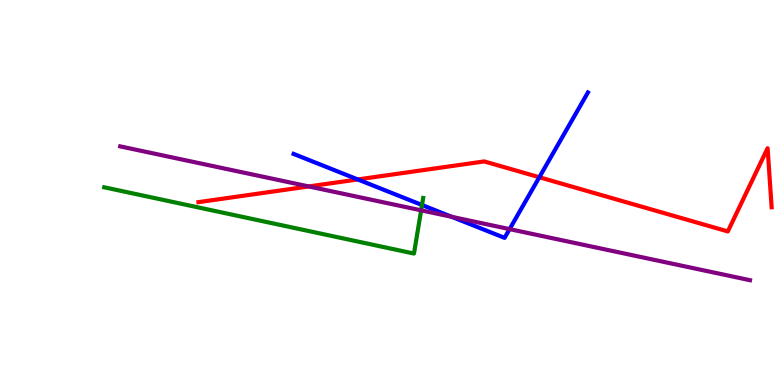[{'lines': ['blue', 'red'], 'intersections': [{'x': 4.62, 'y': 5.34}, {'x': 6.96, 'y': 5.4}]}, {'lines': ['green', 'red'], 'intersections': []}, {'lines': ['purple', 'red'], 'intersections': [{'x': 3.98, 'y': 5.16}]}, {'lines': ['blue', 'green'], 'intersections': [{'x': 5.45, 'y': 4.68}]}, {'lines': ['blue', 'purple'], 'intersections': [{'x': 5.83, 'y': 4.37}, {'x': 6.58, 'y': 4.05}]}, {'lines': ['green', 'purple'], 'intersections': [{'x': 5.43, 'y': 4.54}]}]